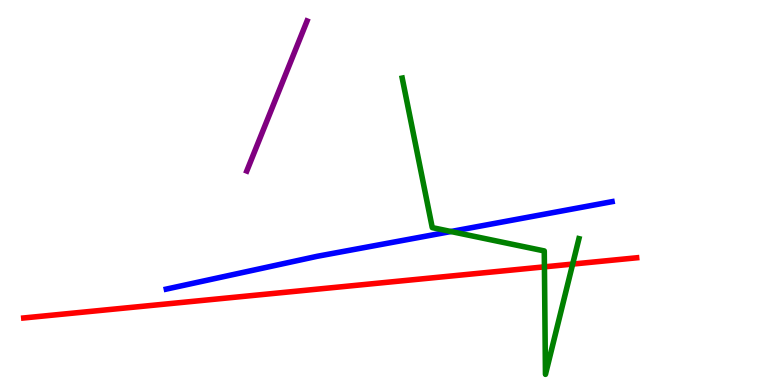[{'lines': ['blue', 'red'], 'intersections': []}, {'lines': ['green', 'red'], 'intersections': [{'x': 7.02, 'y': 3.07}, {'x': 7.39, 'y': 3.14}]}, {'lines': ['purple', 'red'], 'intersections': []}, {'lines': ['blue', 'green'], 'intersections': [{'x': 5.82, 'y': 3.99}]}, {'lines': ['blue', 'purple'], 'intersections': []}, {'lines': ['green', 'purple'], 'intersections': []}]